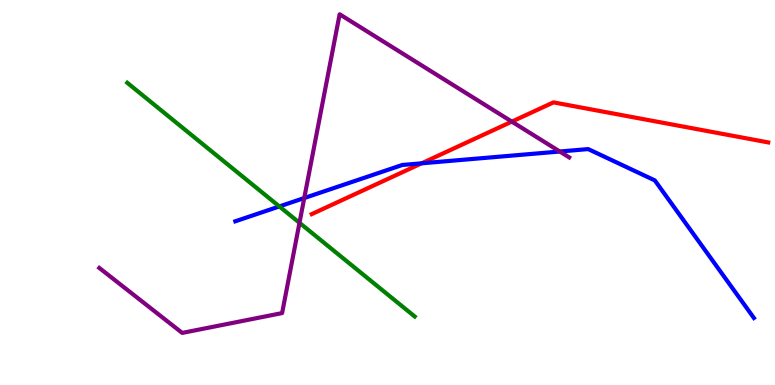[{'lines': ['blue', 'red'], 'intersections': [{'x': 5.44, 'y': 5.76}]}, {'lines': ['green', 'red'], 'intersections': []}, {'lines': ['purple', 'red'], 'intersections': [{'x': 6.6, 'y': 6.84}]}, {'lines': ['blue', 'green'], 'intersections': [{'x': 3.6, 'y': 4.64}]}, {'lines': ['blue', 'purple'], 'intersections': [{'x': 3.93, 'y': 4.86}, {'x': 7.22, 'y': 6.06}]}, {'lines': ['green', 'purple'], 'intersections': [{'x': 3.86, 'y': 4.21}]}]